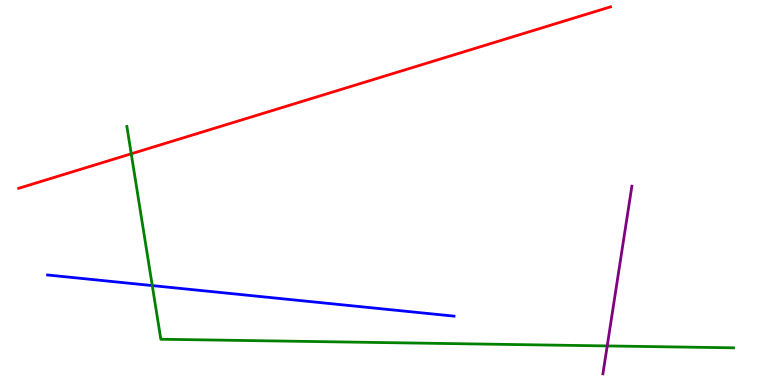[{'lines': ['blue', 'red'], 'intersections': []}, {'lines': ['green', 'red'], 'intersections': [{'x': 1.69, 'y': 6.01}]}, {'lines': ['purple', 'red'], 'intersections': []}, {'lines': ['blue', 'green'], 'intersections': [{'x': 1.96, 'y': 2.58}]}, {'lines': ['blue', 'purple'], 'intersections': []}, {'lines': ['green', 'purple'], 'intersections': [{'x': 7.84, 'y': 1.01}]}]